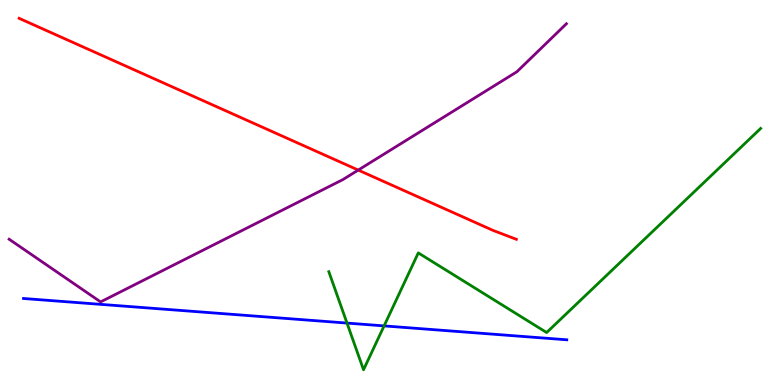[{'lines': ['blue', 'red'], 'intersections': []}, {'lines': ['green', 'red'], 'intersections': []}, {'lines': ['purple', 'red'], 'intersections': [{'x': 4.62, 'y': 5.58}]}, {'lines': ['blue', 'green'], 'intersections': [{'x': 4.48, 'y': 1.61}, {'x': 4.96, 'y': 1.54}]}, {'lines': ['blue', 'purple'], 'intersections': []}, {'lines': ['green', 'purple'], 'intersections': []}]